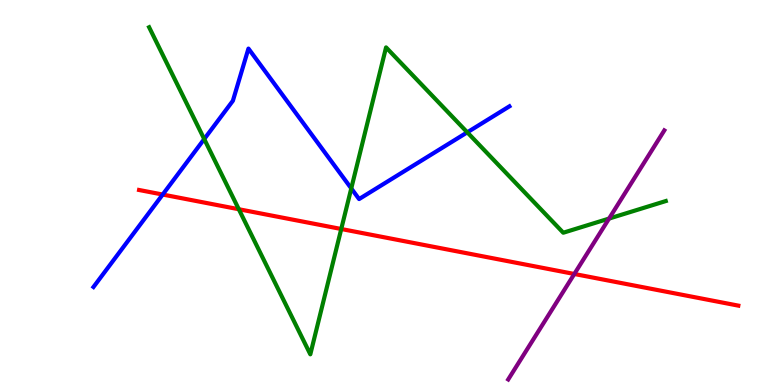[{'lines': ['blue', 'red'], 'intersections': [{'x': 2.1, 'y': 4.95}]}, {'lines': ['green', 'red'], 'intersections': [{'x': 3.08, 'y': 4.57}, {'x': 4.4, 'y': 4.05}]}, {'lines': ['purple', 'red'], 'intersections': [{'x': 7.41, 'y': 2.88}]}, {'lines': ['blue', 'green'], 'intersections': [{'x': 2.64, 'y': 6.39}, {'x': 4.53, 'y': 5.11}, {'x': 6.03, 'y': 6.56}]}, {'lines': ['blue', 'purple'], 'intersections': []}, {'lines': ['green', 'purple'], 'intersections': [{'x': 7.86, 'y': 4.32}]}]